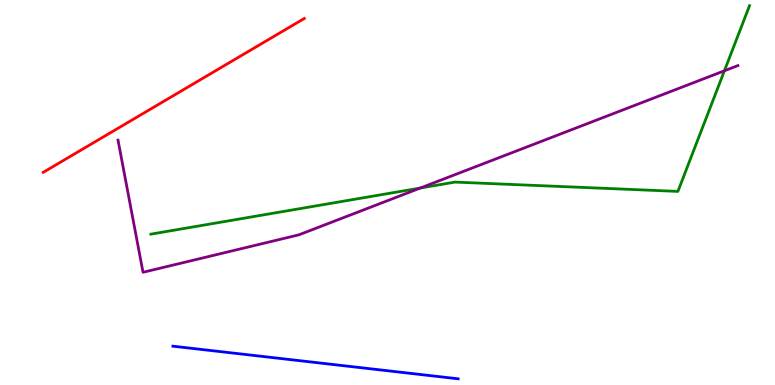[{'lines': ['blue', 'red'], 'intersections': []}, {'lines': ['green', 'red'], 'intersections': []}, {'lines': ['purple', 'red'], 'intersections': []}, {'lines': ['blue', 'green'], 'intersections': []}, {'lines': ['blue', 'purple'], 'intersections': []}, {'lines': ['green', 'purple'], 'intersections': [{'x': 5.42, 'y': 5.12}, {'x': 9.35, 'y': 8.16}]}]